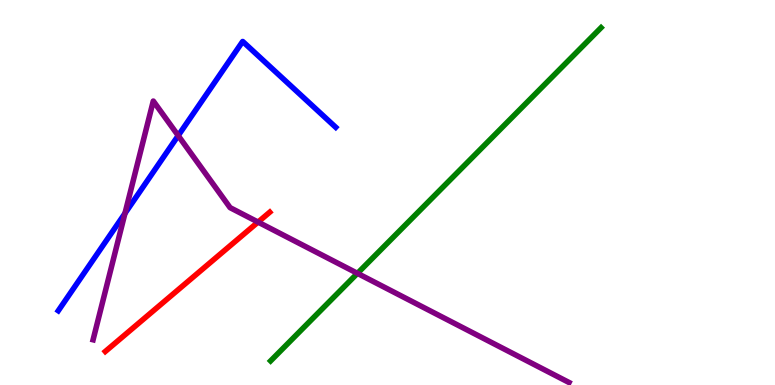[{'lines': ['blue', 'red'], 'intersections': []}, {'lines': ['green', 'red'], 'intersections': []}, {'lines': ['purple', 'red'], 'intersections': [{'x': 3.33, 'y': 4.23}]}, {'lines': ['blue', 'green'], 'intersections': []}, {'lines': ['blue', 'purple'], 'intersections': [{'x': 1.61, 'y': 4.46}, {'x': 2.3, 'y': 6.48}]}, {'lines': ['green', 'purple'], 'intersections': [{'x': 4.61, 'y': 2.9}]}]